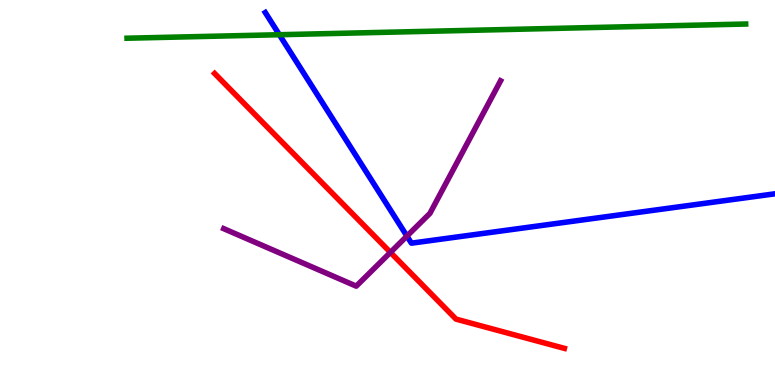[{'lines': ['blue', 'red'], 'intersections': []}, {'lines': ['green', 'red'], 'intersections': []}, {'lines': ['purple', 'red'], 'intersections': [{'x': 5.04, 'y': 3.44}]}, {'lines': ['blue', 'green'], 'intersections': [{'x': 3.6, 'y': 9.1}]}, {'lines': ['blue', 'purple'], 'intersections': [{'x': 5.25, 'y': 3.87}]}, {'lines': ['green', 'purple'], 'intersections': []}]